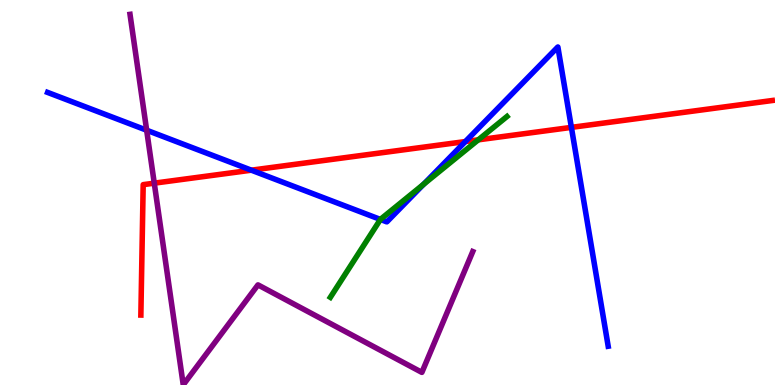[{'lines': ['blue', 'red'], 'intersections': [{'x': 3.24, 'y': 5.58}, {'x': 6.0, 'y': 6.32}, {'x': 7.37, 'y': 6.69}]}, {'lines': ['green', 'red'], 'intersections': [{'x': 6.17, 'y': 6.37}]}, {'lines': ['purple', 'red'], 'intersections': [{'x': 1.99, 'y': 5.24}]}, {'lines': ['blue', 'green'], 'intersections': [{'x': 4.91, 'y': 4.3}, {'x': 5.47, 'y': 5.21}]}, {'lines': ['blue', 'purple'], 'intersections': [{'x': 1.89, 'y': 6.62}]}, {'lines': ['green', 'purple'], 'intersections': []}]